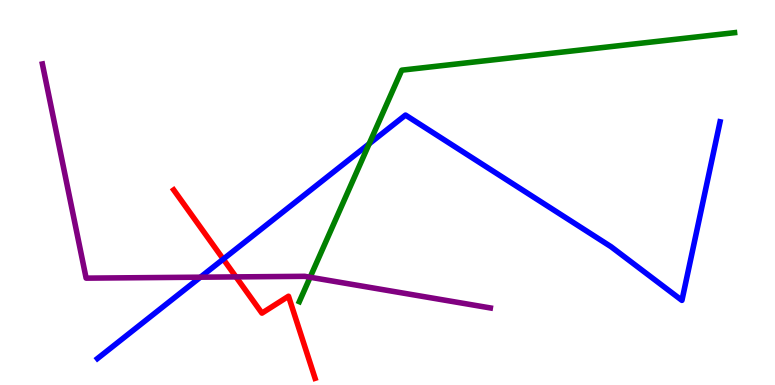[{'lines': ['blue', 'red'], 'intersections': [{'x': 2.88, 'y': 3.27}]}, {'lines': ['green', 'red'], 'intersections': []}, {'lines': ['purple', 'red'], 'intersections': [{'x': 3.04, 'y': 2.81}]}, {'lines': ['blue', 'green'], 'intersections': [{'x': 4.76, 'y': 6.26}]}, {'lines': ['blue', 'purple'], 'intersections': [{'x': 2.59, 'y': 2.8}]}, {'lines': ['green', 'purple'], 'intersections': [{'x': 4.0, 'y': 2.8}]}]